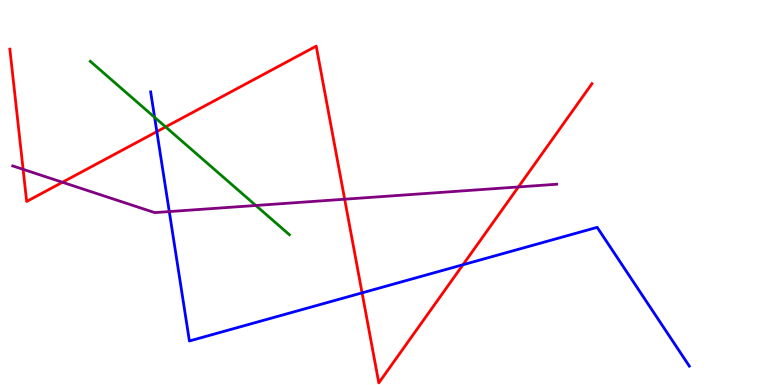[{'lines': ['blue', 'red'], 'intersections': [{'x': 2.02, 'y': 6.58}, {'x': 4.67, 'y': 2.39}, {'x': 5.97, 'y': 3.12}]}, {'lines': ['green', 'red'], 'intersections': [{'x': 2.14, 'y': 6.7}]}, {'lines': ['purple', 'red'], 'intersections': [{'x': 0.298, 'y': 5.6}, {'x': 0.806, 'y': 5.27}, {'x': 4.45, 'y': 4.83}, {'x': 6.69, 'y': 5.14}]}, {'lines': ['blue', 'green'], 'intersections': [{'x': 2.0, 'y': 6.95}]}, {'lines': ['blue', 'purple'], 'intersections': [{'x': 2.18, 'y': 4.5}]}, {'lines': ['green', 'purple'], 'intersections': [{'x': 3.3, 'y': 4.66}]}]